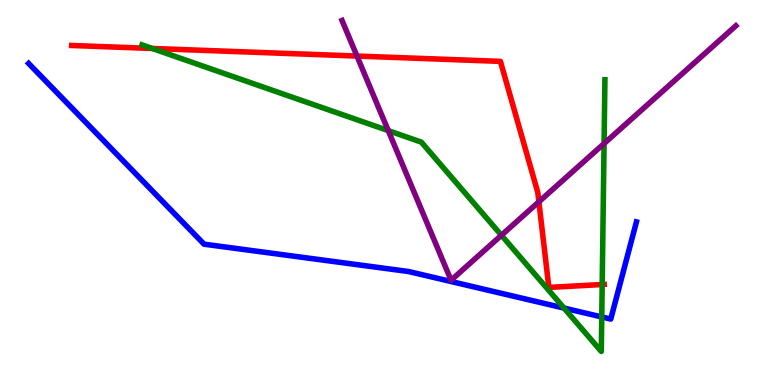[{'lines': ['blue', 'red'], 'intersections': []}, {'lines': ['green', 'red'], 'intersections': [{'x': 1.96, 'y': 8.74}, {'x': 7.77, 'y': 2.61}]}, {'lines': ['purple', 'red'], 'intersections': [{'x': 4.61, 'y': 8.54}, {'x': 6.95, 'y': 4.76}]}, {'lines': ['blue', 'green'], 'intersections': [{'x': 7.28, 'y': 2.0}, {'x': 7.76, 'y': 1.77}]}, {'lines': ['blue', 'purple'], 'intersections': []}, {'lines': ['green', 'purple'], 'intersections': [{'x': 5.01, 'y': 6.61}, {'x': 6.47, 'y': 3.89}, {'x': 7.79, 'y': 6.27}]}]